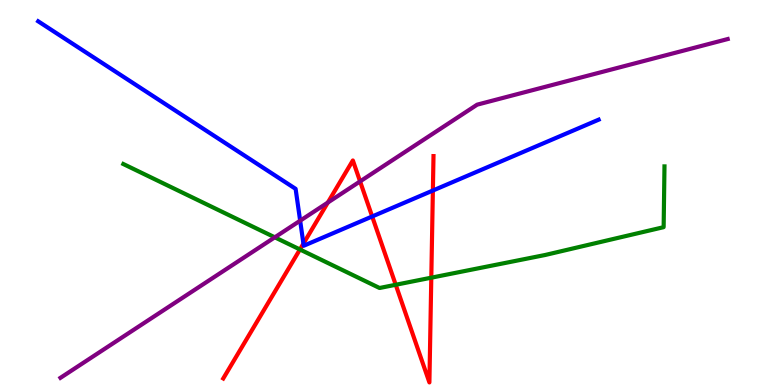[{'lines': ['blue', 'red'], 'intersections': [{'x': 3.92, 'y': 3.67}, {'x': 4.8, 'y': 4.38}, {'x': 5.59, 'y': 5.05}]}, {'lines': ['green', 'red'], 'intersections': [{'x': 3.87, 'y': 3.52}, {'x': 5.11, 'y': 2.6}, {'x': 5.57, 'y': 2.79}]}, {'lines': ['purple', 'red'], 'intersections': [{'x': 4.23, 'y': 4.74}, {'x': 4.65, 'y': 5.29}]}, {'lines': ['blue', 'green'], 'intersections': []}, {'lines': ['blue', 'purple'], 'intersections': [{'x': 3.87, 'y': 4.27}]}, {'lines': ['green', 'purple'], 'intersections': [{'x': 3.55, 'y': 3.84}]}]